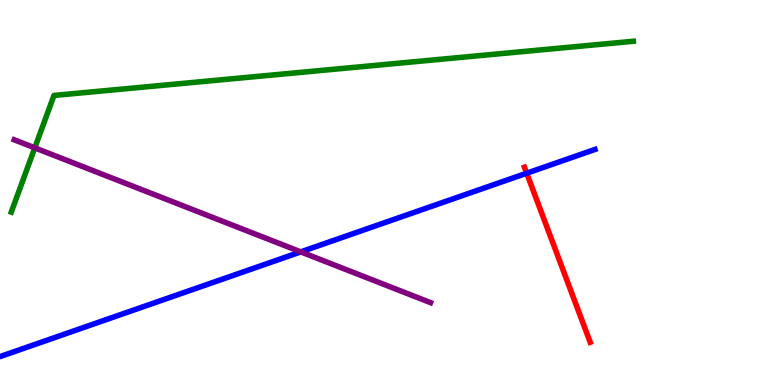[{'lines': ['blue', 'red'], 'intersections': [{'x': 6.8, 'y': 5.5}]}, {'lines': ['green', 'red'], 'intersections': []}, {'lines': ['purple', 'red'], 'intersections': []}, {'lines': ['blue', 'green'], 'intersections': []}, {'lines': ['blue', 'purple'], 'intersections': [{'x': 3.88, 'y': 3.46}]}, {'lines': ['green', 'purple'], 'intersections': [{'x': 0.449, 'y': 6.16}]}]